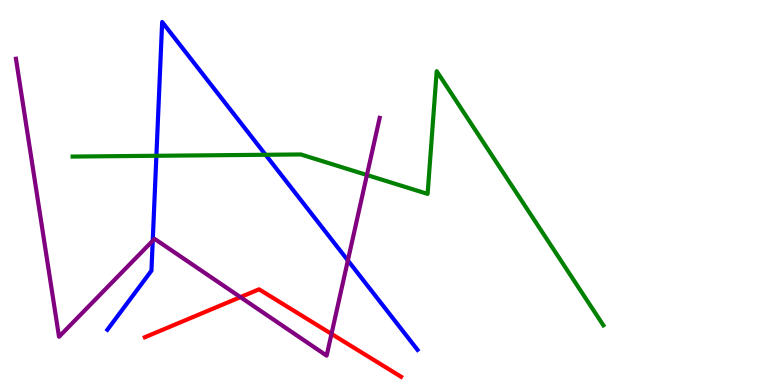[{'lines': ['blue', 'red'], 'intersections': []}, {'lines': ['green', 'red'], 'intersections': []}, {'lines': ['purple', 'red'], 'intersections': [{'x': 3.1, 'y': 2.28}, {'x': 4.28, 'y': 1.33}]}, {'lines': ['blue', 'green'], 'intersections': [{'x': 2.02, 'y': 5.95}, {'x': 3.43, 'y': 5.98}]}, {'lines': ['blue', 'purple'], 'intersections': [{'x': 1.97, 'y': 3.75}, {'x': 4.49, 'y': 3.24}]}, {'lines': ['green', 'purple'], 'intersections': [{'x': 4.73, 'y': 5.45}]}]